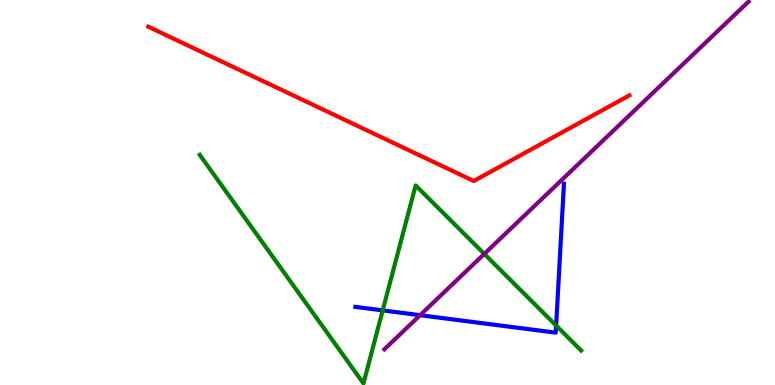[{'lines': ['blue', 'red'], 'intersections': []}, {'lines': ['green', 'red'], 'intersections': []}, {'lines': ['purple', 'red'], 'intersections': []}, {'lines': ['blue', 'green'], 'intersections': [{'x': 4.94, 'y': 1.94}, {'x': 7.18, 'y': 1.54}]}, {'lines': ['blue', 'purple'], 'intersections': [{'x': 5.42, 'y': 1.81}]}, {'lines': ['green', 'purple'], 'intersections': [{'x': 6.25, 'y': 3.4}]}]